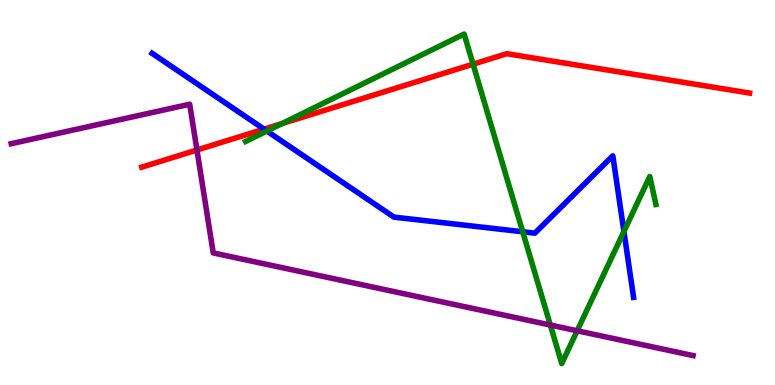[{'lines': ['blue', 'red'], 'intersections': [{'x': 3.41, 'y': 6.65}]}, {'lines': ['green', 'red'], 'intersections': [{'x': 3.64, 'y': 6.79}, {'x': 6.1, 'y': 8.33}]}, {'lines': ['purple', 'red'], 'intersections': [{'x': 2.54, 'y': 6.1}]}, {'lines': ['blue', 'green'], 'intersections': [{'x': 3.44, 'y': 6.6}, {'x': 6.74, 'y': 3.98}, {'x': 8.05, 'y': 3.99}]}, {'lines': ['blue', 'purple'], 'intersections': []}, {'lines': ['green', 'purple'], 'intersections': [{'x': 7.1, 'y': 1.56}, {'x': 7.45, 'y': 1.41}]}]